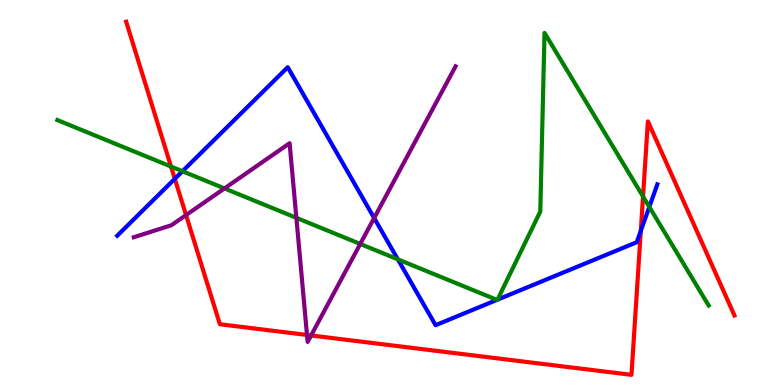[{'lines': ['blue', 'red'], 'intersections': [{'x': 2.26, 'y': 5.36}, {'x': 8.27, 'y': 4.0}]}, {'lines': ['green', 'red'], 'intersections': [{'x': 2.21, 'y': 5.67}, {'x': 8.3, 'y': 4.9}]}, {'lines': ['purple', 'red'], 'intersections': [{'x': 2.4, 'y': 4.41}, {'x': 3.96, 'y': 1.3}, {'x': 4.01, 'y': 1.29}]}, {'lines': ['blue', 'green'], 'intersections': [{'x': 2.35, 'y': 5.55}, {'x': 5.13, 'y': 3.26}, {'x': 6.41, 'y': 2.21}, {'x': 6.42, 'y': 2.22}, {'x': 8.38, 'y': 4.63}]}, {'lines': ['blue', 'purple'], 'intersections': [{'x': 4.83, 'y': 4.34}]}, {'lines': ['green', 'purple'], 'intersections': [{'x': 2.9, 'y': 5.11}, {'x': 3.82, 'y': 4.34}, {'x': 4.65, 'y': 3.66}]}]